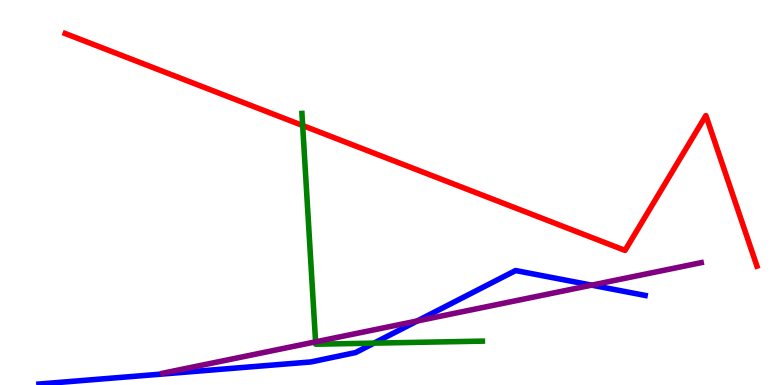[{'lines': ['blue', 'red'], 'intersections': []}, {'lines': ['green', 'red'], 'intersections': [{'x': 3.91, 'y': 6.74}]}, {'lines': ['purple', 'red'], 'intersections': []}, {'lines': ['blue', 'green'], 'intersections': [{'x': 4.83, 'y': 1.09}]}, {'lines': ['blue', 'purple'], 'intersections': [{'x': 5.38, 'y': 1.66}, {'x': 7.63, 'y': 2.59}]}, {'lines': ['green', 'purple'], 'intersections': [{'x': 4.07, 'y': 1.12}]}]